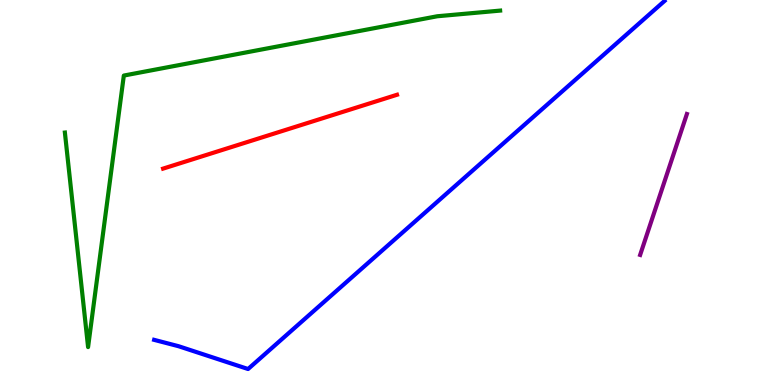[{'lines': ['blue', 'red'], 'intersections': []}, {'lines': ['green', 'red'], 'intersections': []}, {'lines': ['purple', 'red'], 'intersections': []}, {'lines': ['blue', 'green'], 'intersections': []}, {'lines': ['blue', 'purple'], 'intersections': []}, {'lines': ['green', 'purple'], 'intersections': []}]